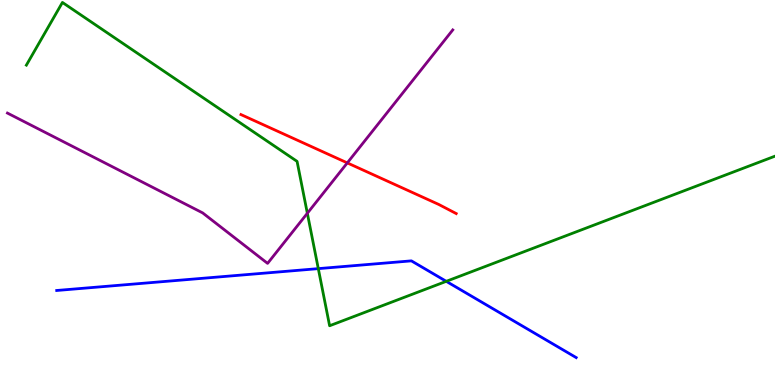[{'lines': ['blue', 'red'], 'intersections': []}, {'lines': ['green', 'red'], 'intersections': []}, {'lines': ['purple', 'red'], 'intersections': [{'x': 4.48, 'y': 5.77}]}, {'lines': ['blue', 'green'], 'intersections': [{'x': 4.11, 'y': 3.02}, {'x': 5.76, 'y': 2.69}]}, {'lines': ['blue', 'purple'], 'intersections': []}, {'lines': ['green', 'purple'], 'intersections': [{'x': 3.97, 'y': 4.46}]}]